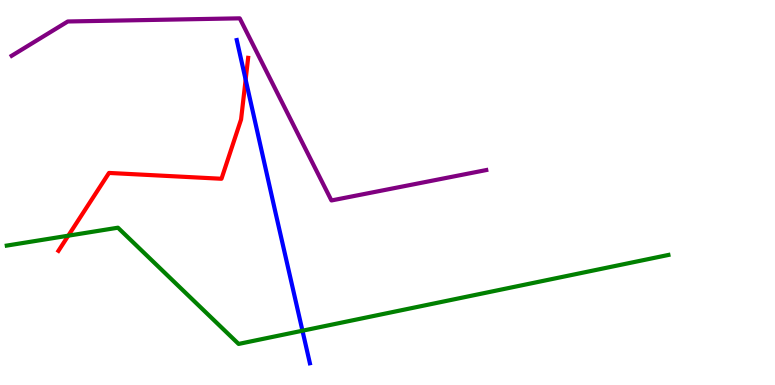[{'lines': ['blue', 'red'], 'intersections': [{'x': 3.17, 'y': 7.93}]}, {'lines': ['green', 'red'], 'intersections': [{'x': 0.881, 'y': 3.88}]}, {'lines': ['purple', 'red'], 'intersections': []}, {'lines': ['blue', 'green'], 'intersections': [{'x': 3.9, 'y': 1.41}]}, {'lines': ['blue', 'purple'], 'intersections': []}, {'lines': ['green', 'purple'], 'intersections': []}]